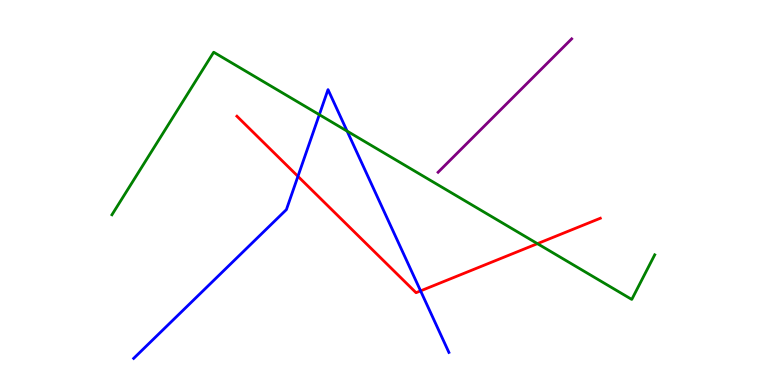[{'lines': ['blue', 'red'], 'intersections': [{'x': 3.84, 'y': 5.42}, {'x': 5.43, 'y': 2.44}]}, {'lines': ['green', 'red'], 'intersections': [{'x': 6.93, 'y': 3.67}]}, {'lines': ['purple', 'red'], 'intersections': []}, {'lines': ['blue', 'green'], 'intersections': [{'x': 4.12, 'y': 7.02}, {'x': 4.48, 'y': 6.59}]}, {'lines': ['blue', 'purple'], 'intersections': []}, {'lines': ['green', 'purple'], 'intersections': []}]